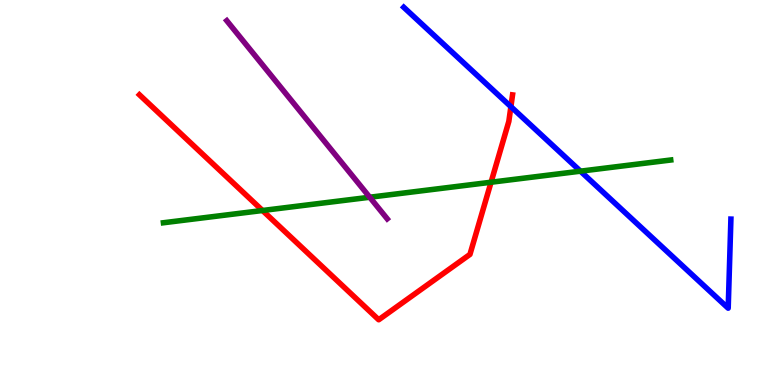[{'lines': ['blue', 'red'], 'intersections': [{'x': 6.59, 'y': 7.23}]}, {'lines': ['green', 'red'], 'intersections': [{'x': 3.39, 'y': 4.53}, {'x': 6.34, 'y': 5.27}]}, {'lines': ['purple', 'red'], 'intersections': []}, {'lines': ['blue', 'green'], 'intersections': [{'x': 7.49, 'y': 5.55}]}, {'lines': ['blue', 'purple'], 'intersections': []}, {'lines': ['green', 'purple'], 'intersections': [{'x': 4.77, 'y': 4.88}]}]